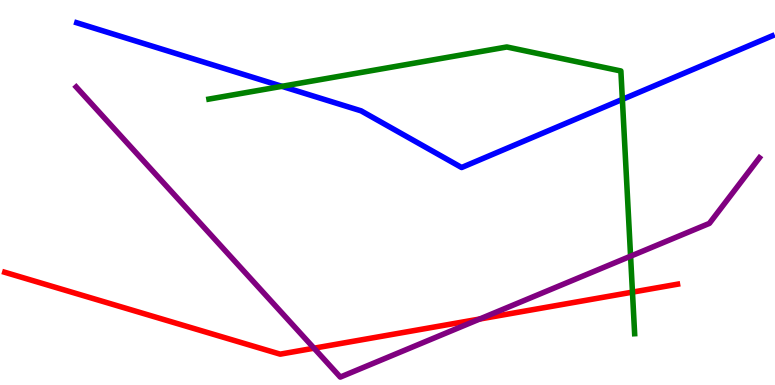[{'lines': ['blue', 'red'], 'intersections': []}, {'lines': ['green', 'red'], 'intersections': [{'x': 8.16, 'y': 2.41}]}, {'lines': ['purple', 'red'], 'intersections': [{'x': 4.05, 'y': 0.956}, {'x': 6.19, 'y': 1.71}]}, {'lines': ['blue', 'green'], 'intersections': [{'x': 3.64, 'y': 7.76}, {'x': 8.03, 'y': 7.42}]}, {'lines': ['blue', 'purple'], 'intersections': []}, {'lines': ['green', 'purple'], 'intersections': [{'x': 8.14, 'y': 3.35}]}]